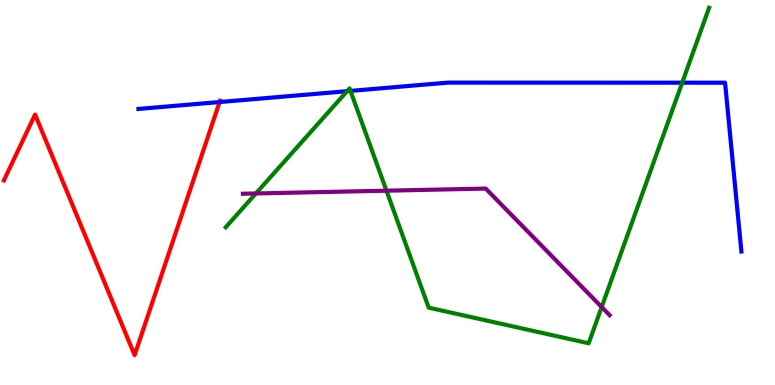[{'lines': ['blue', 'red'], 'intersections': [{'x': 2.83, 'y': 7.35}]}, {'lines': ['green', 'red'], 'intersections': []}, {'lines': ['purple', 'red'], 'intersections': []}, {'lines': ['blue', 'green'], 'intersections': [{'x': 4.48, 'y': 7.63}, {'x': 4.52, 'y': 7.64}, {'x': 8.8, 'y': 7.85}]}, {'lines': ['blue', 'purple'], 'intersections': []}, {'lines': ['green', 'purple'], 'intersections': [{'x': 3.3, 'y': 4.98}, {'x': 4.99, 'y': 5.05}, {'x': 7.76, 'y': 2.02}]}]